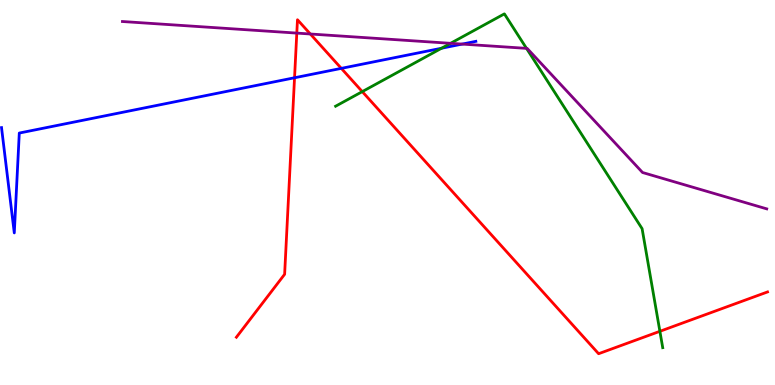[{'lines': ['blue', 'red'], 'intersections': [{'x': 3.8, 'y': 7.98}, {'x': 4.4, 'y': 8.22}]}, {'lines': ['green', 'red'], 'intersections': [{'x': 4.67, 'y': 7.62}, {'x': 8.51, 'y': 1.39}]}, {'lines': ['purple', 'red'], 'intersections': [{'x': 3.83, 'y': 9.14}, {'x': 4.0, 'y': 9.12}]}, {'lines': ['blue', 'green'], 'intersections': [{'x': 5.7, 'y': 8.75}]}, {'lines': ['blue', 'purple'], 'intersections': [{'x': 5.96, 'y': 8.85}]}, {'lines': ['green', 'purple'], 'intersections': [{'x': 5.81, 'y': 8.87}, {'x': 6.79, 'y': 8.74}]}]